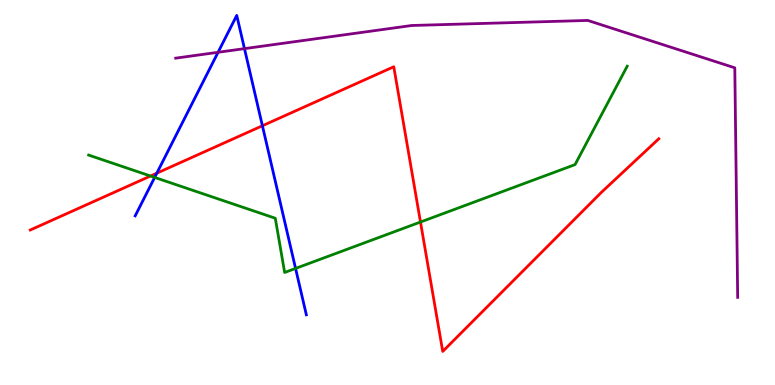[{'lines': ['blue', 'red'], 'intersections': [{'x': 2.02, 'y': 5.5}, {'x': 3.39, 'y': 6.73}]}, {'lines': ['green', 'red'], 'intersections': [{'x': 1.94, 'y': 5.43}, {'x': 5.43, 'y': 4.23}]}, {'lines': ['purple', 'red'], 'intersections': []}, {'lines': ['blue', 'green'], 'intersections': [{'x': 2.0, 'y': 5.39}, {'x': 3.81, 'y': 3.03}]}, {'lines': ['blue', 'purple'], 'intersections': [{'x': 2.81, 'y': 8.64}, {'x': 3.15, 'y': 8.74}]}, {'lines': ['green', 'purple'], 'intersections': []}]